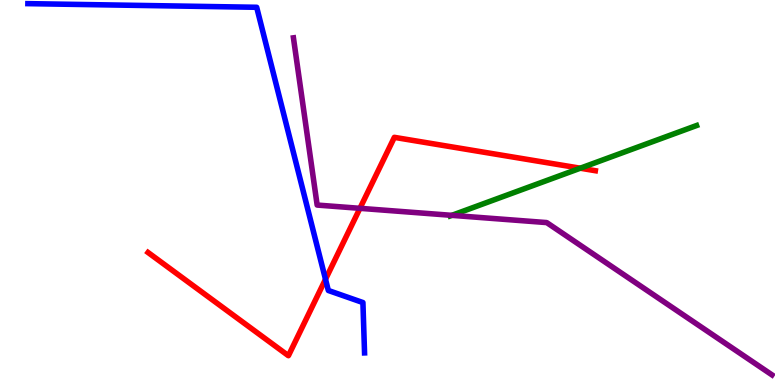[{'lines': ['blue', 'red'], 'intersections': [{'x': 4.2, 'y': 2.75}]}, {'lines': ['green', 'red'], 'intersections': [{'x': 7.49, 'y': 5.63}]}, {'lines': ['purple', 'red'], 'intersections': [{'x': 4.64, 'y': 4.59}]}, {'lines': ['blue', 'green'], 'intersections': []}, {'lines': ['blue', 'purple'], 'intersections': []}, {'lines': ['green', 'purple'], 'intersections': [{'x': 5.83, 'y': 4.41}]}]